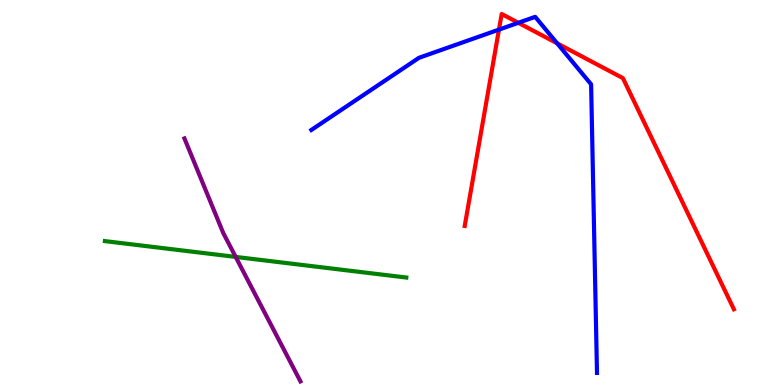[{'lines': ['blue', 'red'], 'intersections': [{'x': 6.44, 'y': 9.23}, {'x': 6.69, 'y': 9.41}, {'x': 7.19, 'y': 8.87}]}, {'lines': ['green', 'red'], 'intersections': []}, {'lines': ['purple', 'red'], 'intersections': []}, {'lines': ['blue', 'green'], 'intersections': []}, {'lines': ['blue', 'purple'], 'intersections': []}, {'lines': ['green', 'purple'], 'intersections': [{'x': 3.04, 'y': 3.33}]}]